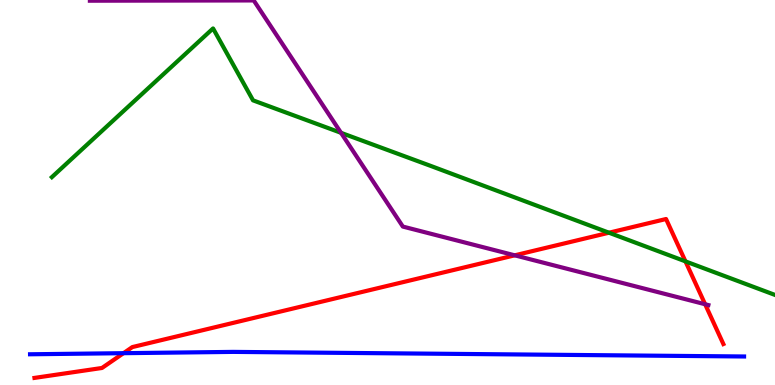[{'lines': ['blue', 'red'], 'intersections': [{'x': 1.59, 'y': 0.826}]}, {'lines': ['green', 'red'], 'intersections': [{'x': 7.86, 'y': 3.96}, {'x': 8.84, 'y': 3.21}]}, {'lines': ['purple', 'red'], 'intersections': [{'x': 6.64, 'y': 3.37}, {'x': 9.1, 'y': 2.1}]}, {'lines': ['blue', 'green'], 'intersections': []}, {'lines': ['blue', 'purple'], 'intersections': []}, {'lines': ['green', 'purple'], 'intersections': [{'x': 4.4, 'y': 6.55}]}]